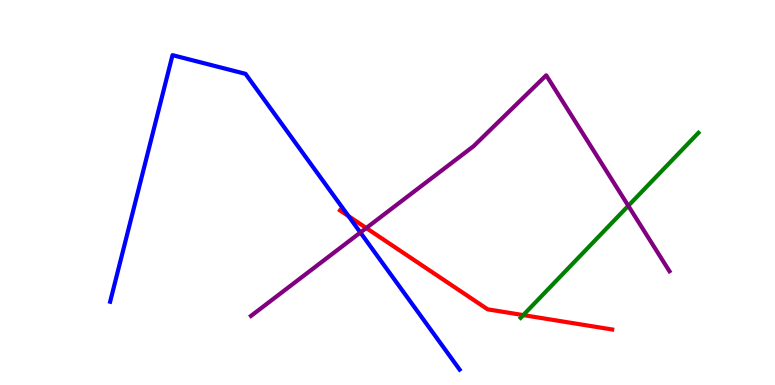[{'lines': ['blue', 'red'], 'intersections': [{'x': 4.5, 'y': 4.39}]}, {'lines': ['green', 'red'], 'intersections': [{'x': 6.75, 'y': 1.82}]}, {'lines': ['purple', 'red'], 'intersections': [{'x': 4.73, 'y': 4.08}]}, {'lines': ['blue', 'green'], 'intersections': []}, {'lines': ['blue', 'purple'], 'intersections': [{'x': 4.65, 'y': 3.96}]}, {'lines': ['green', 'purple'], 'intersections': [{'x': 8.11, 'y': 4.65}]}]